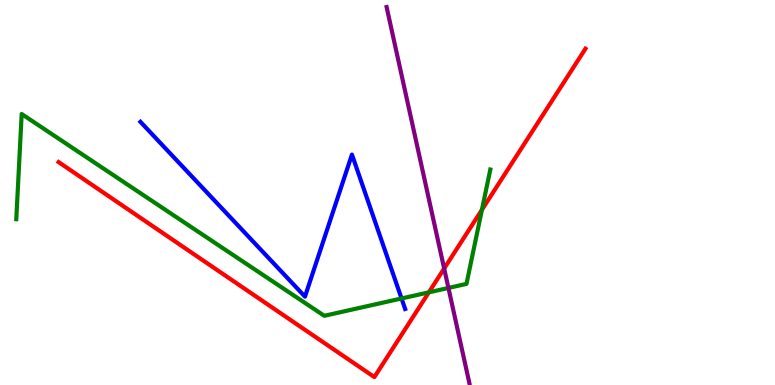[{'lines': ['blue', 'red'], 'intersections': []}, {'lines': ['green', 'red'], 'intersections': [{'x': 5.53, 'y': 2.41}, {'x': 6.22, 'y': 4.55}]}, {'lines': ['purple', 'red'], 'intersections': [{'x': 5.73, 'y': 3.03}]}, {'lines': ['blue', 'green'], 'intersections': [{'x': 5.18, 'y': 2.25}]}, {'lines': ['blue', 'purple'], 'intersections': []}, {'lines': ['green', 'purple'], 'intersections': [{'x': 5.79, 'y': 2.52}]}]